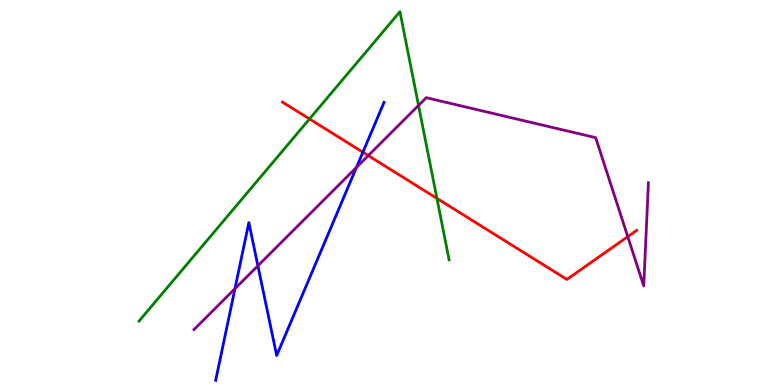[{'lines': ['blue', 'red'], 'intersections': [{'x': 4.68, 'y': 6.05}]}, {'lines': ['green', 'red'], 'intersections': [{'x': 3.99, 'y': 6.91}, {'x': 5.64, 'y': 4.85}]}, {'lines': ['purple', 'red'], 'intersections': [{'x': 4.75, 'y': 5.96}, {'x': 8.1, 'y': 3.85}]}, {'lines': ['blue', 'green'], 'intersections': []}, {'lines': ['blue', 'purple'], 'intersections': [{'x': 3.03, 'y': 2.5}, {'x': 3.33, 'y': 3.1}, {'x': 4.6, 'y': 5.65}]}, {'lines': ['green', 'purple'], 'intersections': [{'x': 5.4, 'y': 7.26}]}]